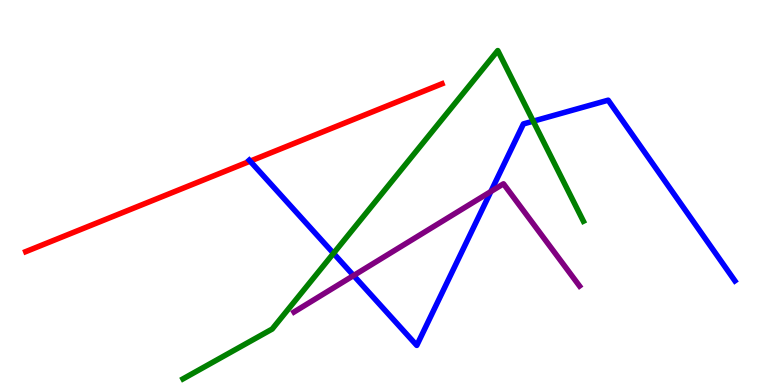[{'lines': ['blue', 'red'], 'intersections': [{'x': 3.23, 'y': 5.81}]}, {'lines': ['green', 'red'], 'intersections': []}, {'lines': ['purple', 'red'], 'intersections': []}, {'lines': ['blue', 'green'], 'intersections': [{'x': 4.3, 'y': 3.42}, {'x': 6.88, 'y': 6.85}]}, {'lines': ['blue', 'purple'], 'intersections': [{'x': 4.56, 'y': 2.84}, {'x': 6.33, 'y': 5.02}]}, {'lines': ['green', 'purple'], 'intersections': []}]